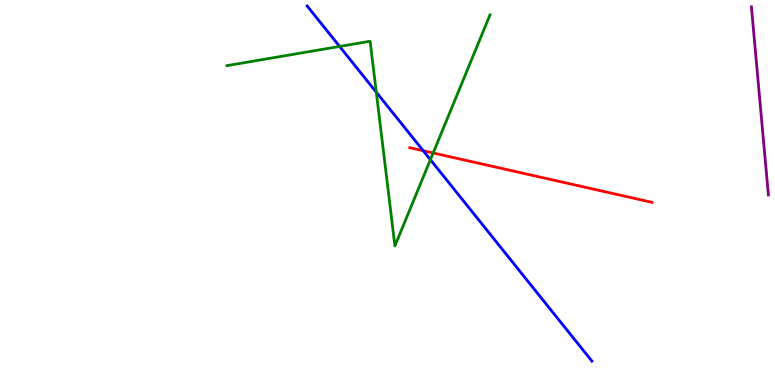[{'lines': ['blue', 'red'], 'intersections': [{'x': 5.46, 'y': 6.08}]}, {'lines': ['green', 'red'], 'intersections': [{'x': 5.59, 'y': 6.03}]}, {'lines': ['purple', 'red'], 'intersections': []}, {'lines': ['blue', 'green'], 'intersections': [{'x': 4.38, 'y': 8.79}, {'x': 4.86, 'y': 7.61}, {'x': 5.55, 'y': 5.85}]}, {'lines': ['blue', 'purple'], 'intersections': []}, {'lines': ['green', 'purple'], 'intersections': []}]